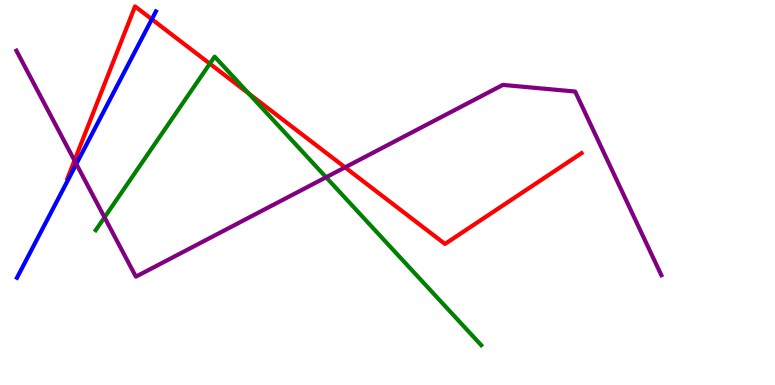[{'lines': ['blue', 'red'], 'intersections': [{'x': 1.96, 'y': 9.5}]}, {'lines': ['green', 'red'], 'intersections': [{'x': 2.71, 'y': 8.35}, {'x': 3.21, 'y': 7.57}]}, {'lines': ['purple', 'red'], 'intersections': [{'x': 0.961, 'y': 5.83}, {'x': 4.45, 'y': 5.65}]}, {'lines': ['blue', 'green'], 'intersections': []}, {'lines': ['blue', 'purple'], 'intersections': [{'x': 0.985, 'y': 5.74}]}, {'lines': ['green', 'purple'], 'intersections': [{'x': 1.35, 'y': 4.35}, {'x': 4.21, 'y': 5.4}]}]